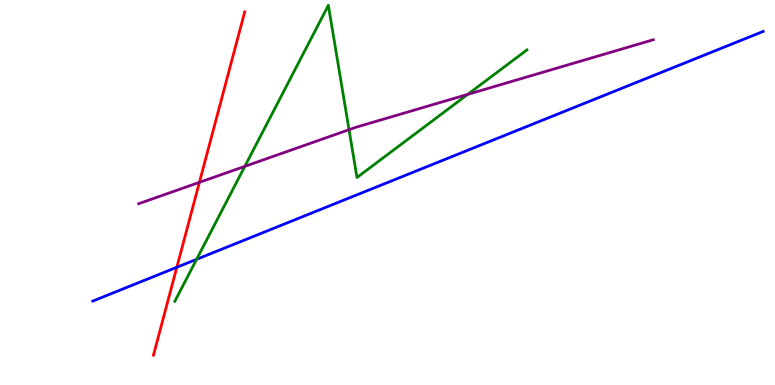[{'lines': ['blue', 'red'], 'intersections': [{'x': 2.28, 'y': 3.06}]}, {'lines': ['green', 'red'], 'intersections': []}, {'lines': ['purple', 'red'], 'intersections': [{'x': 2.57, 'y': 5.26}]}, {'lines': ['blue', 'green'], 'intersections': [{'x': 2.54, 'y': 3.26}]}, {'lines': ['blue', 'purple'], 'intersections': []}, {'lines': ['green', 'purple'], 'intersections': [{'x': 3.16, 'y': 5.68}, {'x': 4.5, 'y': 6.63}, {'x': 6.03, 'y': 7.55}]}]